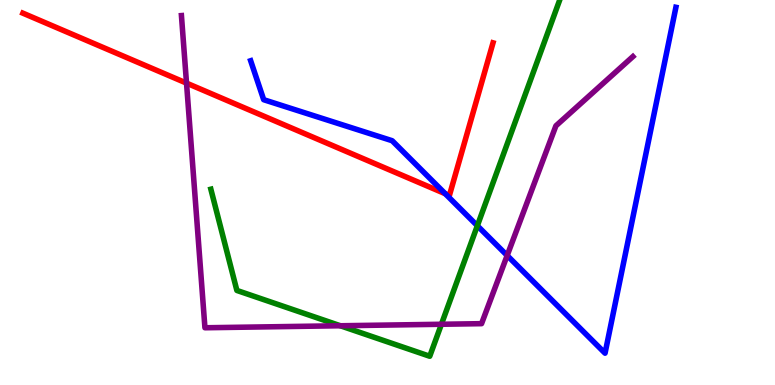[{'lines': ['blue', 'red'], 'intersections': [{'x': 5.75, 'y': 4.97}]}, {'lines': ['green', 'red'], 'intersections': []}, {'lines': ['purple', 'red'], 'intersections': [{'x': 2.41, 'y': 7.84}]}, {'lines': ['blue', 'green'], 'intersections': [{'x': 6.16, 'y': 4.14}]}, {'lines': ['blue', 'purple'], 'intersections': [{'x': 6.54, 'y': 3.36}]}, {'lines': ['green', 'purple'], 'intersections': [{'x': 4.39, 'y': 1.54}, {'x': 5.7, 'y': 1.58}]}]